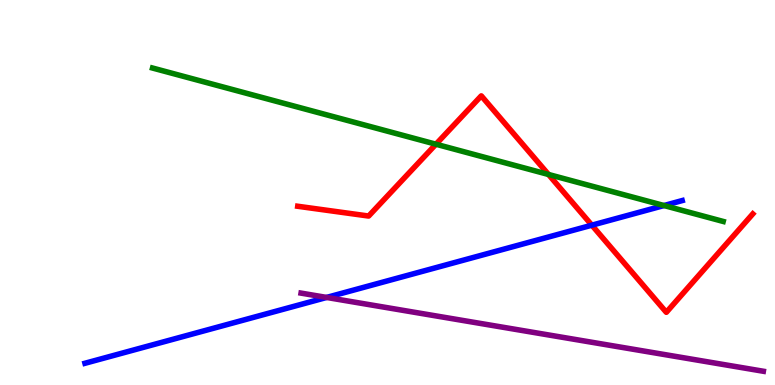[{'lines': ['blue', 'red'], 'intersections': [{'x': 7.64, 'y': 4.15}]}, {'lines': ['green', 'red'], 'intersections': [{'x': 5.63, 'y': 6.25}, {'x': 7.08, 'y': 5.47}]}, {'lines': ['purple', 'red'], 'intersections': []}, {'lines': ['blue', 'green'], 'intersections': [{'x': 8.57, 'y': 4.66}]}, {'lines': ['blue', 'purple'], 'intersections': [{'x': 4.21, 'y': 2.27}]}, {'lines': ['green', 'purple'], 'intersections': []}]